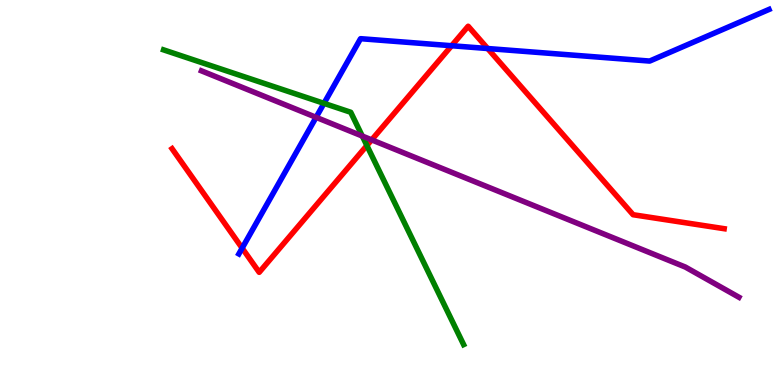[{'lines': ['blue', 'red'], 'intersections': [{'x': 3.12, 'y': 3.56}, {'x': 5.83, 'y': 8.81}, {'x': 6.29, 'y': 8.74}]}, {'lines': ['green', 'red'], 'intersections': [{'x': 4.73, 'y': 6.22}]}, {'lines': ['purple', 'red'], 'intersections': [{'x': 4.8, 'y': 6.37}]}, {'lines': ['blue', 'green'], 'intersections': [{'x': 4.18, 'y': 7.32}]}, {'lines': ['blue', 'purple'], 'intersections': [{'x': 4.08, 'y': 6.95}]}, {'lines': ['green', 'purple'], 'intersections': [{'x': 4.67, 'y': 6.47}]}]